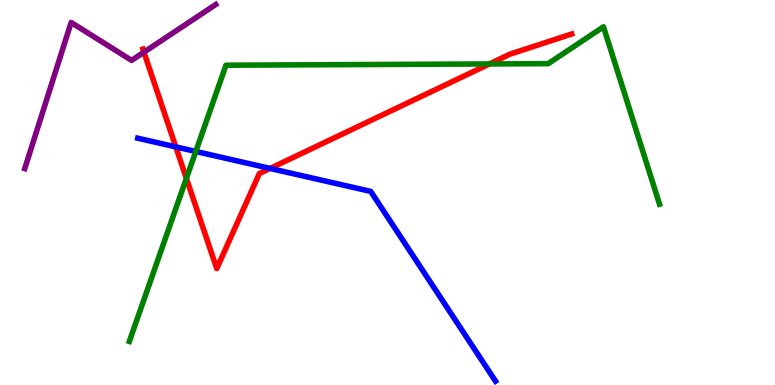[{'lines': ['blue', 'red'], 'intersections': [{'x': 2.27, 'y': 6.18}, {'x': 3.49, 'y': 5.63}]}, {'lines': ['green', 'red'], 'intersections': [{'x': 2.4, 'y': 5.37}, {'x': 6.32, 'y': 8.34}]}, {'lines': ['purple', 'red'], 'intersections': [{'x': 1.86, 'y': 8.64}]}, {'lines': ['blue', 'green'], 'intersections': [{'x': 2.53, 'y': 6.07}]}, {'lines': ['blue', 'purple'], 'intersections': []}, {'lines': ['green', 'purple'], 'intersections': []}]